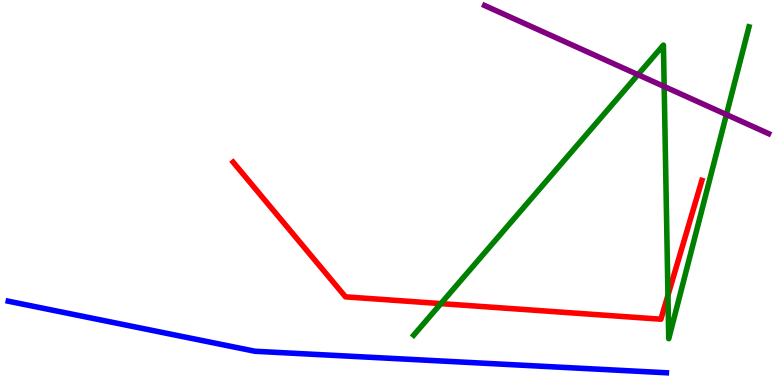[{'lines': ['blue', 'red'], 'intersections': []}, {'lines': ['green', 'red'], 'intersections': [{'x': 5.69, 'y': 2.11}, {'x': 8.62, 'y': 2.33}]}, {'lines': ['purple', 'red'], 'intersections': []}, {'lines': ['blue', 'green'], 'intersections': []}, {'lines': ['blue', 'purple'], 'intersections': []}, {'lines': ['green', 'purple'], 'intersections': [{'x': 8.23, 'y': 8.06}, {'x': 8.57, 'y': 7.75}, {'x': 9.37, 'y': 7.02}]}]